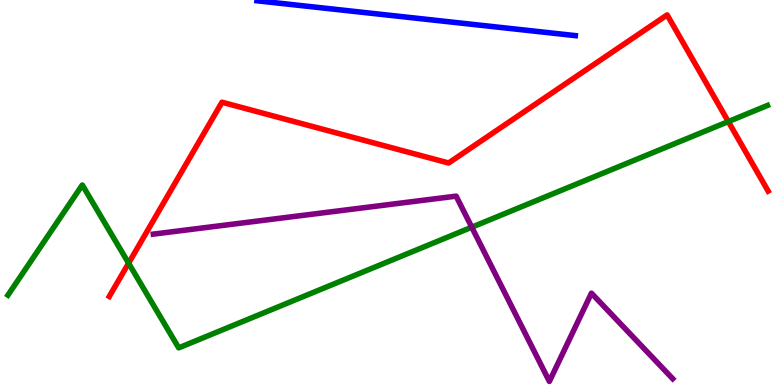[{'lines': ['blue', 'red'], 'intersections': []}, {'lines': ['green', 'red'], 'intersections': [{'x': 1.66, 'y': 3.16}, {'x': 9.4, 'y': 6.84}]}, {'lines': ['purple', 'red'], 'intersections': []}, {'lines': ['blue', 'green'], 'intersections': []}, {'lines': ['blue', 'purple'], 'intersections': []}, {'lines': ['green', 'purple'], 'intersections': [{'x': 6.09, 'y': 4.1}]}]